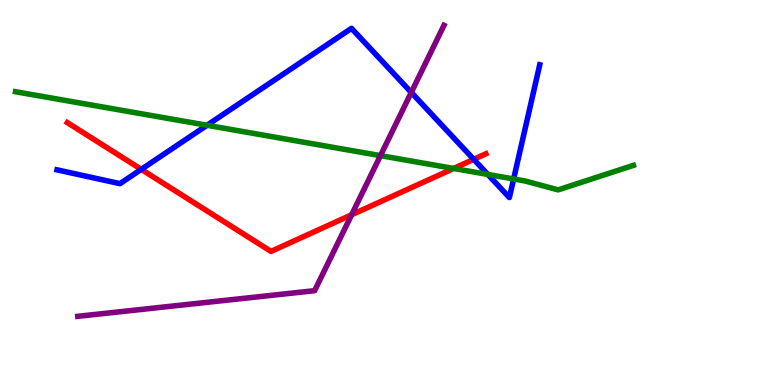[{'lines': ['blue', 'red'], 'intersections': [{'x': 1.82, 'y': 5.6}, {'x': 6.11, 'y': 5.86}]}, {'lines': ['green', 'red'], 'intersections': [{'x': 5.85, 'y': 5.62}]}, {'lines': ['purple', 'red'], 'intersections': [{'x': 4.54, 'y': 4.42}]}, {'lines': ['blue', 'green'], 'intersections': [{'x': 2.67, 'y': 6.75}, {'x': 6.29, 'y': 5.47}, {'x': 6.63, 'y': 5.35}]}, {'lines': ['blue', 'purple'], 'intersections': [{'x': 5.31, 'y': 7.6}]}, {'lines': ['green', 'purple'], 'intersections': [{'x': 4.91, 'y': 5.96}]}]